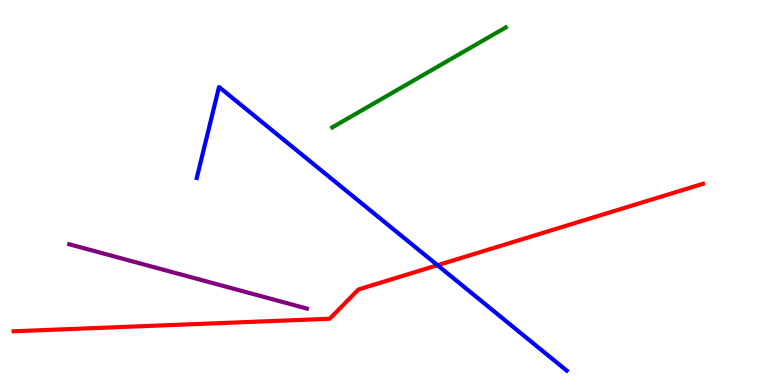[{'lines': ['blue', 'red'], 'intersections': [{'x': 5.65, 'y': 3.11}]}, {'lines': ['green', 'red'], 'intersections': []}, {'lines': ['purple', 'red'], 'intersections': []}, {'lines': ['blue', 'green'], 'intersections': []}, {'lines': ['blue', 'purple'], 'intersections': []}, {'lines': ['green', 'purple'], 'intersections': []}]